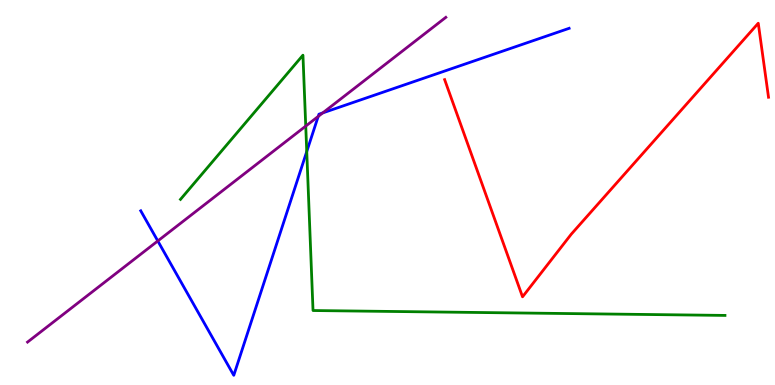[{'lines': ['blue', 'red'], 'intersections': []}, {'lines': ['green', 'red'], 'intersections': []}, {'lines': ['purple', 'red'], 'intersections': []}, {'lines': ['blue', 'green'], 'intersections': [{'x': 3.96, 'y': 6.06}]}, {'lines': ['blue', 'purple'], 'intersections': [{'x': 2.04, 'y': 3.74}, {'x': 4.11, 'y': 6.98}, {'x': 4.16, 'y': 7.07}]}, {'lines': ['green', 'purple'], 'intersections': [{'x': 3.95, 'y': 6.72}]}]